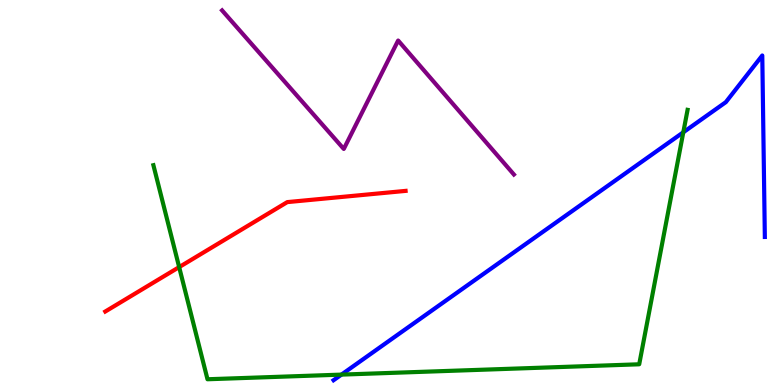[{'lines': ['blue', 'red'], 'intersections': []}, {'lines': ['green', 'red'], 'intersections': [{'x': 2.31, 'y': 3.06}]}, {'lines': ['purple', 'red'], 'intersections': []}, {'lines': ['blue', 'green'], 'intersections': [{'x': 4.41, 'y': 0.27}, {'x': 8.82, 'y': 6.56}]}, {'lines': ['blue', 'purple'], 'intersections': []}, {'lines': ['green', 'purple'], 'intersections': []}]